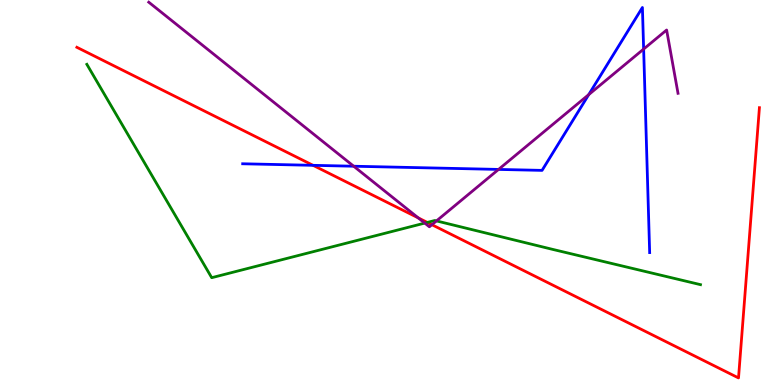[{'lines': ['blue', 'red'], 'intersections': [{'x': 4.04, 'y': 5.71}]}, {'lines': ['green', 'red'], 'intersections': [{'x': 5.51, 'y': 4.22}]}, {'lines': ['purple', 'red'], 'intersections': [{'x': 5.4, 'y': 4.34}, {'x': 5.57, 'y': 4.16}]}, {'lines': ['blue', 'green'], 'intersections': []}, {'lines': ['blue', 'purple'], 'intersections': [{'x': 4.56, 'y': 5.68}, {'x': 6.43, 'y': 5.6}, {'x': 7.6, 'y': 7.54}, {'x': 8.31, 'y': 8.73}]}, {'lines': ['green', 'purple'], 'intersections': [{'x': 5.48, 'y': 4.21}, {'x': 5.63, 'y': 4.26}]}]